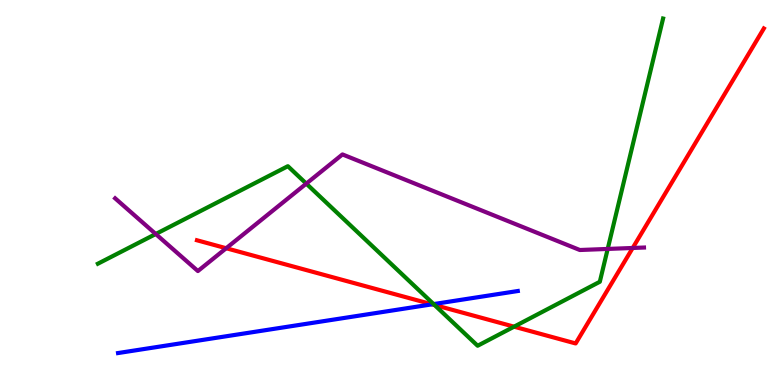[{'lines': ['blue', 'red'], 'intersections': [{'x': 5.57, 'y': 2.1}]}, {'lines': ['green', 'red'], 'intersections': [{'x': 5.61, 'y': 2.08}, {'x': 6.63, 'y': 1.51}]}, {'lines': ['purple', 'red'], 'intersections': [{'x': 2.92, 'y': 3.55}, {'x': 8.16, 'y': 3.56}]}, {'lines': ['blue', 'green'], 'intersections': [{'x': 5.59, 'y': 2.1}]}, {'lines': ['blue', 'purple'], 'intersections': []}, {'lines': ['green', 'purple'], 'intersections': [{'x': 2.01, 'y': 3.92}, {'x': 3.95, 'y': 5.23}, {'x': 7.84, 'y': 3.53}]}]